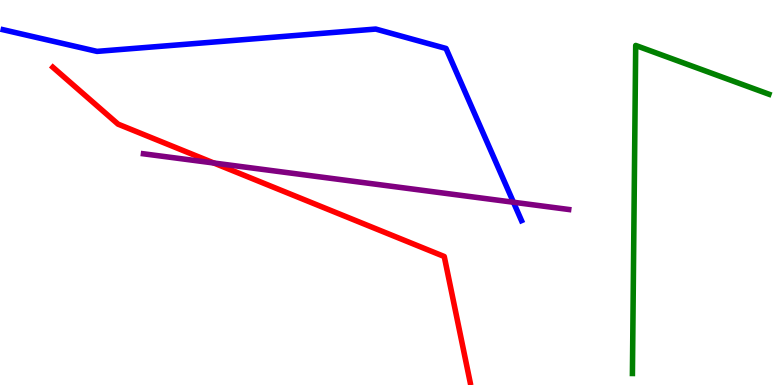[{'lines': ['blue', 'red'], 'intersections': []}, {'lines': ['green', 'red'], 'intersections': []}, {'lines': ['purple', 'red'], 'intersections': [{'x': 2.76, 'y': 5.77}]}, {'lines': ['blue', 'green'], 'intersections': []}, {'lines': ['blue', 'purple'], 'intersections': [{'x': 6.63, 'y': 4.75}]}, {'lines': ['green', 'purple'], 'intersections': []}]